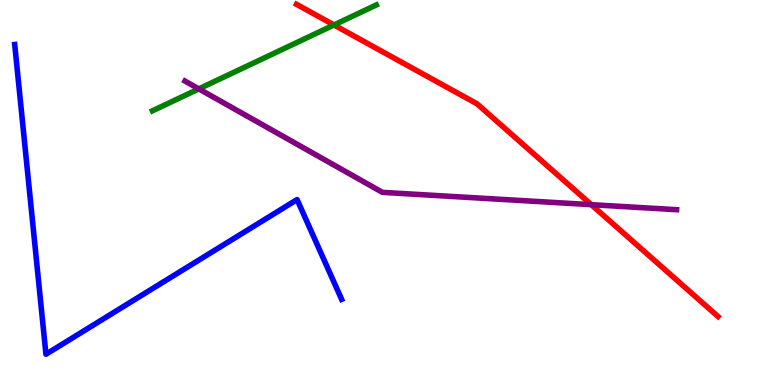[{'lines': ['blue', 'red'], 'intersections': []}, {'lines': ['green', 'red'], 'intersections': [{'x': 4.31, 'y': 9.35}]}, {'lines': ['purple', 'red'], 'intersections': [{'x': 7.63, 'y': 4.68}]}, {'lines': ['blue', 'green'], 'intersections': []}, {'lines': ['blue', 'purple'], 'intersections': []}, {'lines': ['green', 'purple'], 'intersections': [{'x': 2.57, 'y': 7.69}]}]